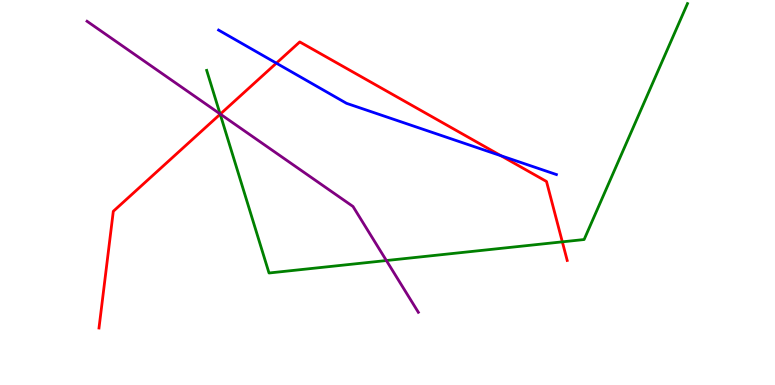[{'lines': ['blue', 'red'], 'intersections': [{'x': 3.57, 'y': 8.36}, {'x': 6.46, 'y': 5.95}]}, {'lines': ['green', 'red'], 'intersections': [{'x': 2.84, 'y': 7.03}, {'x': 7.26, 'y': 3.72}]}, {'lines': ['purple', 'red'], 'intersections': [{'x': 2.84, 'y': 7.04}]}, {'lines': ['blue', 'green'], 'intersections': []}, {'lines': ['blue', 'purple'], 'intersections': []}, {'lines': ['green', 'purple'], 'intersections': [{'x': 2.84, 'y': 7.04}, {'x': 4.99, 'y': 3.23}]}]